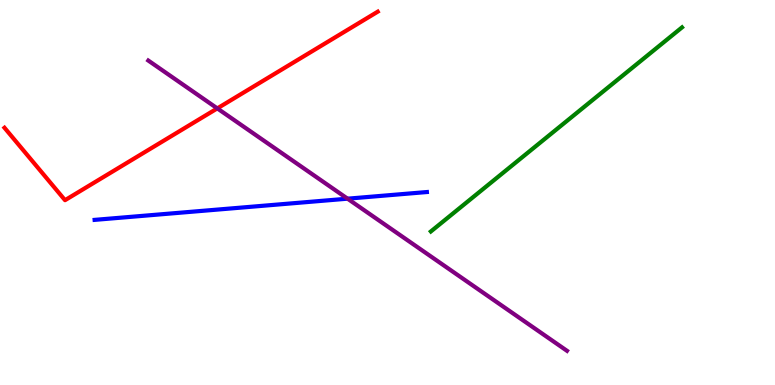[{'lines': ['blue', 'red'], 'intersections': []}, {'lines': ['green', 'red'], 'intersections': []}, {'lines': ['purple', 'red'], 'intersections': [{'x': 2.8, 'y': 7.18}]}, {'lines': ['blue', 'green'], 'intersections': []}, {'lines': ['blue', 'purple'], 'intersections': [{'x': 4.48, 'y': 4.84}]}, {'lines': ['green', 'purple'], 'intersections': []}]